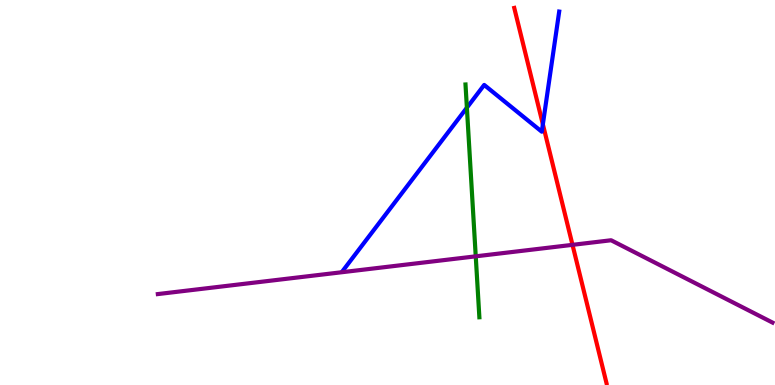[{'lines': ['blue', 'red'], 'intersections': [{'x': 7.0, 'y': 6.77}]}, {'lines': ['green', 'red'], 'intersections': []}, {'lines': ['purple', 'red'], 'intersections': [{'x': 7.39, 'y': 3.64}]}, {'lines': ['blue', 'green'], 'intersections': [{'x': 6.02, 'y': 7.2}]}, {'lines': ['blue', 'purple'], 'intersections': []}, {'lines': ['green', 'purple'], 'intersections': [{'x': 6.14, 'y': 3.34}]}]